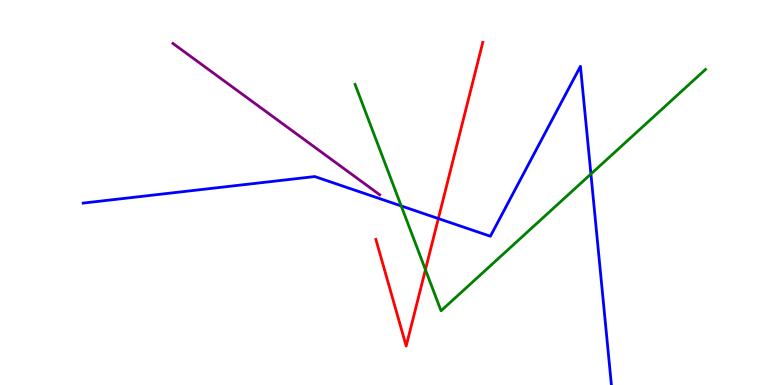[{'lines': ['blue', 'red'], 'intersections': [{'x': 5.66, 'y': 4.32}]}, {'lines': ['green', 'red'], 'intersections': [{'x': 5.49, 'y': 2.99}]}, {'lines': ['purple', 'red'], 'intersections': []}, {'lines': ['blue', 'green'], 'intersections': [{'x': 5.18, 'y': 4.65}, {'x': 7.62, 'y': 5.48}]}, {'lines': ['blue', 'purple'], 'intersections': []}, {'lines': ['green', 'purple'], 'intersections': []}]